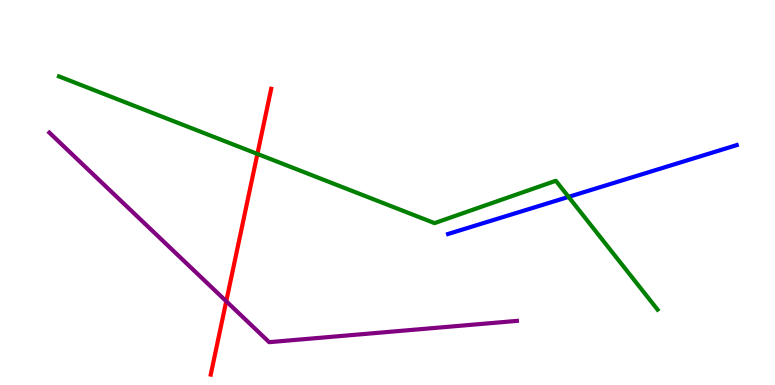[{'lines': ['blue', 'red'], 'intersections': []}, {'lines': ['green', 'red'], 'intersections': [{'x': 3.32, 'y': 6.0}]}, {'lines': ['purple', 'red'], 'intersections': [{'x': 2.92, 'y': 2.18}]}, {'lines': ['blue', 'green'], 'intersections': [{'x': 7.34, 'y': 4.89}]}, {'lines': ['blue', 'purple'], 'intersections': []}, {'lines': ['green', 'purple'], 'intersections': []}]